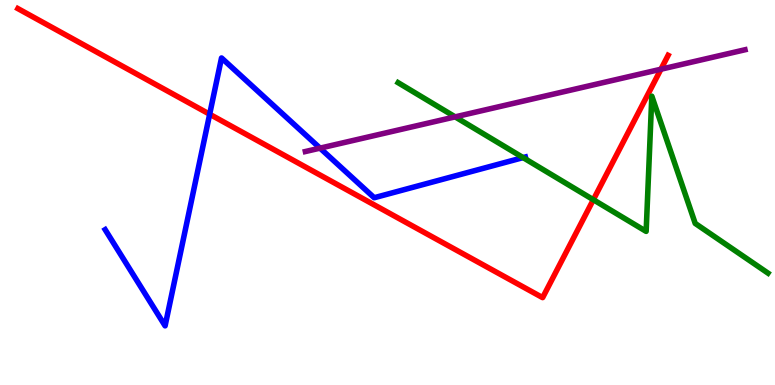[{'lines': ['blue', 'red'], 'intersections': [{'x': 2.71, 'y': 7.03}]}, {'lines': ['green', 'red'], 'intersections': [{'x': 7.66, 'y': 4.81}]}, {'lines': ['purple', 'red'], 'intersections': [{'x': 8.53, 'y': 8.2}]}, {'lines': ['blue', 'green'], 'intersections': [{'x': 6.75, 'y': 5.91}]}, {'lines': ['blue', 'purple'], 'intersections': [{'x': 4.13, 'y': 6.15}]}, {'lines': ['green', 'purple'], 'intersections': [{'x': 5.87, 'y': 6.96}]}]